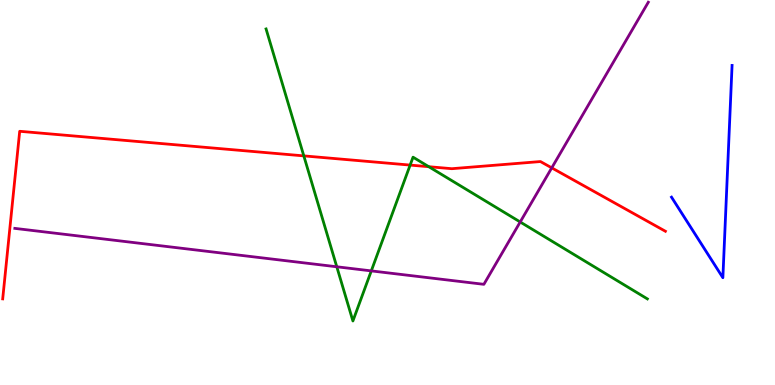[{'lines': ['blue', 'red'], 'intersections': []}, {'lines': ['green', 'red'], 'intersections': [{'x': 3.92, 'y': 5.95}, {'x': 5.29, 'y': 5.71}, {'x': 5.53, 'y': 5.67}]}, {'lines': ['purple', 'red'], 'intersections': [{'x': 7.12, 'y': 5.64}]}, {'lines': ['blue', 'green'], 'intersections': []}, {'lines': ['blue', 'purple'], 'intersections': []}, {'lines': ['green', 'purple'], 'intersections': [{'x': 4.35, 'y': 3.07}, {'x': 4.79, 'y': 2.96}, {'x': 6.71, 'y': 4.23}]}]